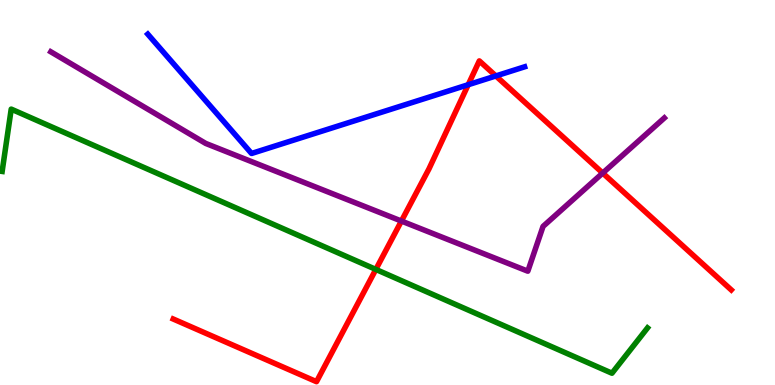[{'lines': ['blue', 'red'], 'intersections': [{'x': 6.04, 'y': 7.8}, {'x': 6.4, 'y': 8.03}]}, {'lines': ['green', 'red'], 'intersections': [{'x': 4.85, 'y': 3.0}]}, {'lines': ['purple', 'red'], 'intersections': [{'x': 5.18, 'y': 4.26}, {'x': 7.78, 'y': 5.51}]}, {'lines': ['blue', 'green'], 'intersections': []}, {'lines': ['blue', 'purple'], 'intersections': []}, {'lines': ['green', 'purple'], 'intersections': []}]